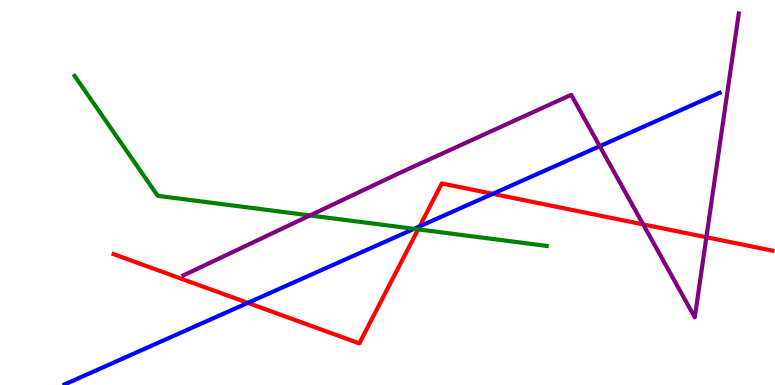[{'lines': ['blue', 'red'], 'intersections': [{'x': 3.2, 'y': 2.13}, {'x': 5.42, 'y': 4.12}, {'x': 6.36, 'y': 4.97}]}, {'lines': ['green', 'red'], 'intersections': [{'x': 5.4, 'y': 4.04}]}, {'lines': ['purple', 'red'], 'intersections': [{'x': 8.3, 'y': 4.17}, {'x': 9.11, 'y': 3.84}]}, {'lines': ['blue', 'green'], 'intersections': [{'x': 5.34, 'y': 4.06}]}, {'lines': ['blue', 'purple'], 'intersections': [{'x': 7.74, 'y': 6.2}]}, {'lines': ['green', 'purple'], 'intersections': [{'x': 4.0, 'y': 4.4}]}]